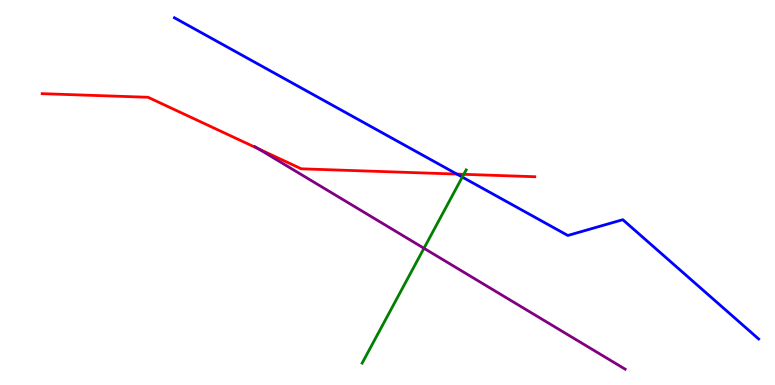[{'lines': ['blue', 'red'], 'intersections': [{'x': 5.9, 'y': 5.48}]}, {'lines': ['green', 'red'], 'intersections': [{'x': 5.98, 'y': 5.47}]}, {'lines': ['purple', 'red'], 'intersections': [{'x': 3.33, 'y': 6.14}]}, {'lines': ['blue', 'green'], 'intersections': [{'x': 5.97, 'y': 5.4}]}, {'lines': ['blue', 'purple'], 'intersections': []}, {'lines': ['green', 'purple'], 'intersections': [{'x': 5.47, 'y': 3.55}]}]